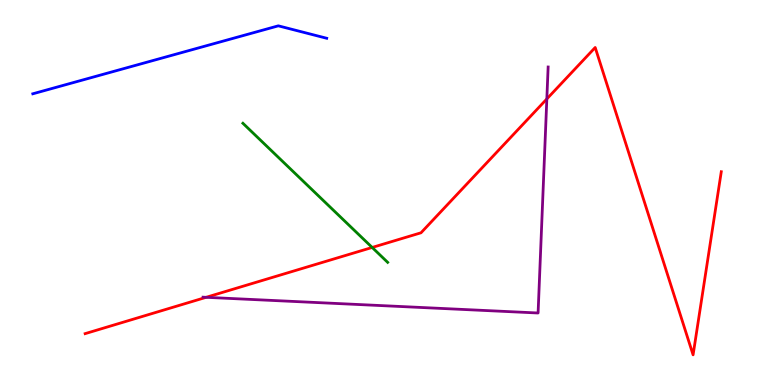[{'lines': ['blue', 'red'], 'intersections': []}, {'lines': ['green', 'red'], 'intersections': [{'x': 4.8, 'y': 3.57}]}, {'lines': ['purple', 'red'], 'intersections': [{'x': 2.66, 'y': 2.28}, {'x': 7.06, 'y': 7.43}]}, {'lines': ['blue', 'green'], 'intersections': []}, {'lines': ['blue', 'purple'], 'intersections': []}, {'lines': ['green', 'purple'], 'intersections': []}]